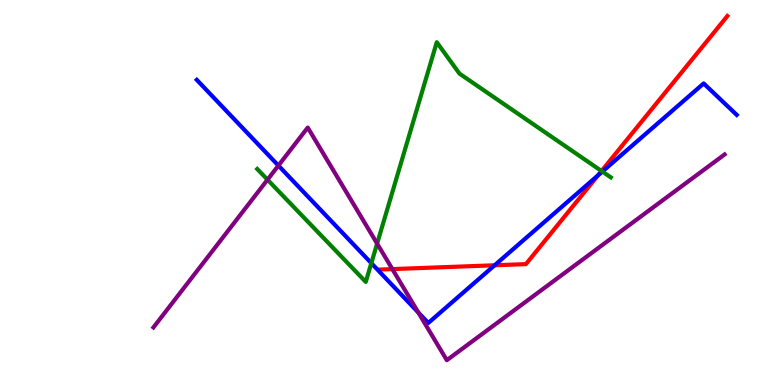[{'lines': ['blue', 'red'], 'intersections': [{'x': 6.38, 'y': 3.11}, {'x': 7.72, 'y': 5.44}]}, {'lines': ['green', 'red'], 'intersections': [{'x': 7.76, 'y': 5.56}]}, {'lines': ['purple', 'red'], 'intersections': [{'x': 5.06, 'y': 3.01}]}, {'lines': ['blue', 'green'], 'intersections': [{'x': 4.79, 'y': 3.16}, {'x': 7.77, 'y': 5.54}]}, {'lines': ['blue', 'purple'], 'intersections': [{'x': 3.59, 'y': 5.7}, {'x': 5.4, 'y': 1.88}]}, {'lines': ['green', 'purple'], 'intersections': [{'x': 3.45, 'y': 5.33}, {'x': 4.87, 'y': 3.67}]}]